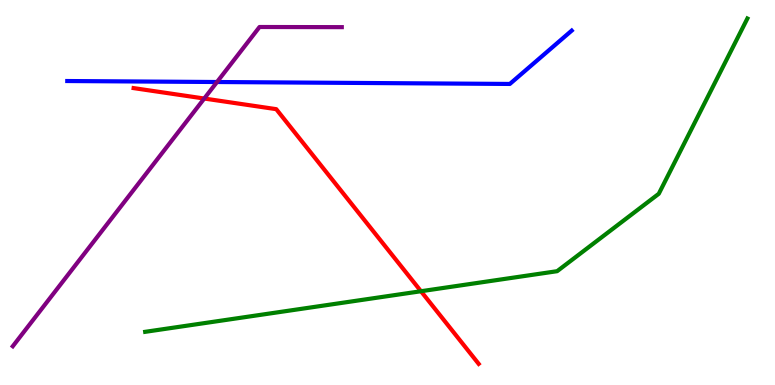[{'lines': ['blue', 'red'], 'intersections': []}, {'lines': ['green', 'red'], 'intersections': [{'x': 5.43, 'y': 2.44}]}, {'lines': ['purple', 'red'], 'intersections': [{'x': 2.64, 'y': 7.44}]}, {'lines': ['blue', 'green'], 'intersections': []}, {'lines': ['blue', 'purple'], 'intersections': [{'x': 2.8, 'y': 7.87}]}, {'lines': ['green', 'purple'], 'intersections': []}]